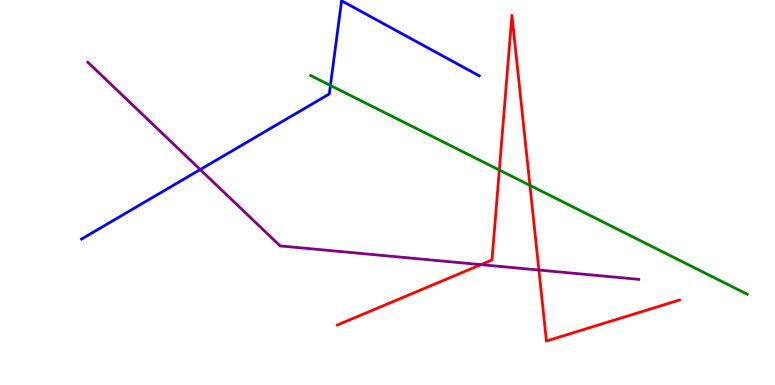[{'lines': ['blue', 'red'], 'intersections': []}, {'lines': ['green', 'red'], 'intersections': [{'x': 6.44, 'y': 5.58}, {'x': 6.84, 'y': 5.19}]}, {'lines': ['purple', 'red'], 'intersections': [{'x': 6.21, 'y': 3.13}, {'x': 6.95, 'y': 2.99}]}, {'lines': ['blue', 'green'], 'intersections': [{'x': 4.26, 'y': 7.78}]}, {'lines': ['blue', 'purple'], 'intersections': [{'x': 2.58, 'y': 5.6}]}, {'lines': ['green', 'purple'], 'intersections': []}]